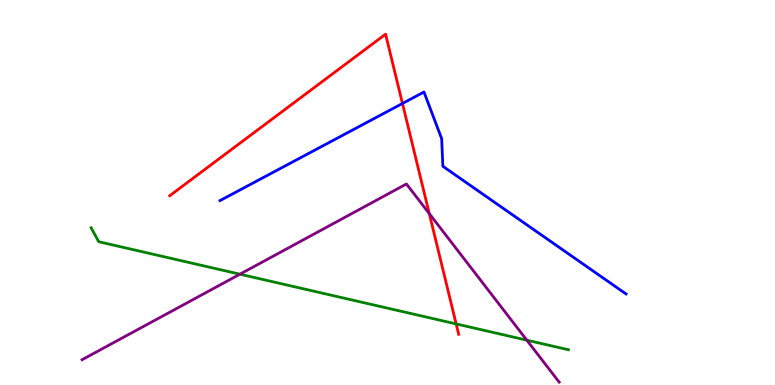[{'lines': ['blue', 'red'], 'intersections': [{'x': 5.19, 'y': 7.31}]}, {'lines': ['green', 'red'], 'intersections': [{'x': 5.89, 'y': 1.59}]}, {'lines': ['purple', 'red'], 'intersections': [{'x': 5.54, 'y': 4.45}]}, {'lines': ['blue', 'green'], 'intersections': []}, {'lines': ['blue', 'purple'], 'intersections': []}, {'lines': ['green', 'purple'], 'intersections': [{'x': 3.1, 'y': 2.88}, {'x': 6.8, 'y': 1.16}]}]